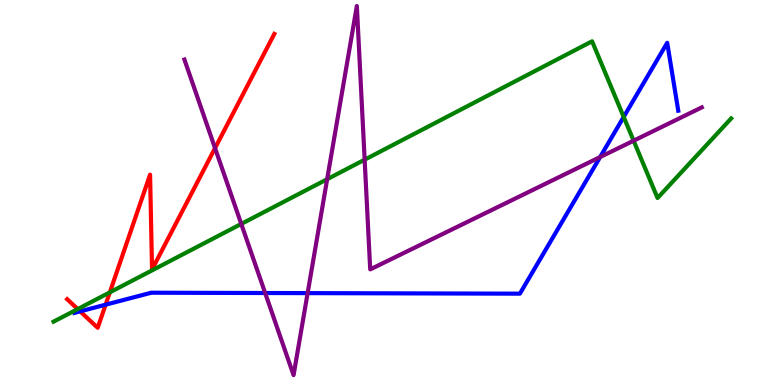[{'lines': ['blue', 'red'], 'intersections': [{'x': 1.03, 'y': 1.91}, {'x': 1.36, 'y': 2.09}]}, {'lines': ['green', 'red'], 'intersections': [{'x': 1.0, 'y': 1.97}, {'x': 1.42, 'y': 2.41}]}, {'lines': ['purple', 'red'], 'intersections': [{'x': 2.77, 'y': 6.15}]}, {'lines': ['blue', 'green'], 'intersections': [{'x': 8.05, 'y': 6.96}]}, {'lines': ['blue', 'purple'], 'intersections': [{'x': 3.42, 'y': 2.39}, {'x': 3.97, 'y': 2.39}, {'x': 7.74, 'y': 5.92}]}, {'lines': ['green', 'purple'], 'intersections': [{'x': 3.11, 'y': 4.18}, {'x': 4.22, 'y': 5.35}, {'x': 4.71, 'y': 5.85}, {'x': 8.18, 'y': 6.35}]}]